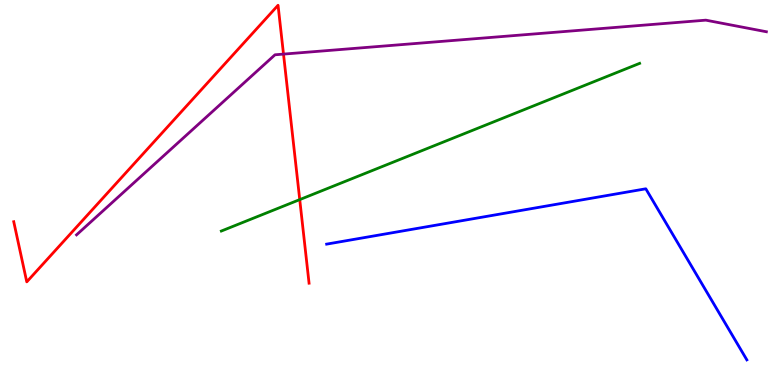[{'lines': ['blue', 'red'], 'intersections': []}, {'lines': ['green', 'red'], 'intersections': [{'x': 3.87, 'y': 4.82}]}, {'lines': ['purple', 'red'], 'intersections': [{'x': 3.66, 'y': 8.59}]}, {'lines': ['blue', 'green'], 'intersections': []}, {'lines': ['blue', 'purple'], 'intersections': []}, {'lines': ['green', 'purple'], 'intersections': []}]